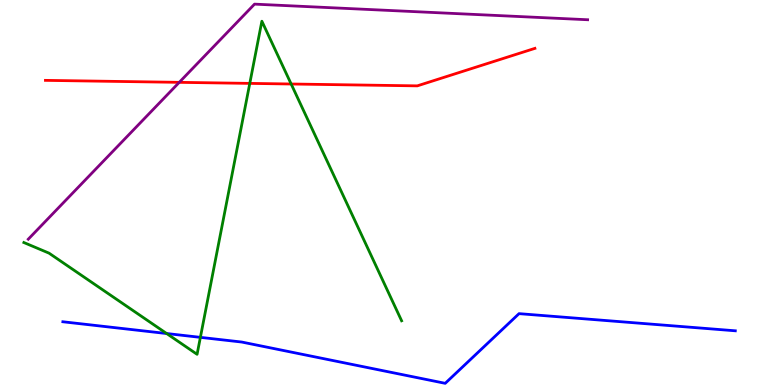[{'lines': ['blue', 'red'], 'intersections': []}, {'lines': ['green', 'red'], 'intersections': [{'x': 3.22, 'y': 7.83}, {'x': 3.76, 'y': 7.82}]}, {'lines': ['purple', 'red'], 'intersections': [{'x': 2.31, 'y': 7.86}]}, {'lines': ['blue', 'green'], 'intersections': [{'x': 2.15, 'y': 1.34}, {'x': 2.59, 'y': 1.24}]}, {'lines': ['blue', 'purple'], 'intersections': []}, {'lines': ['green', 'purple'], 'intersections': []}]